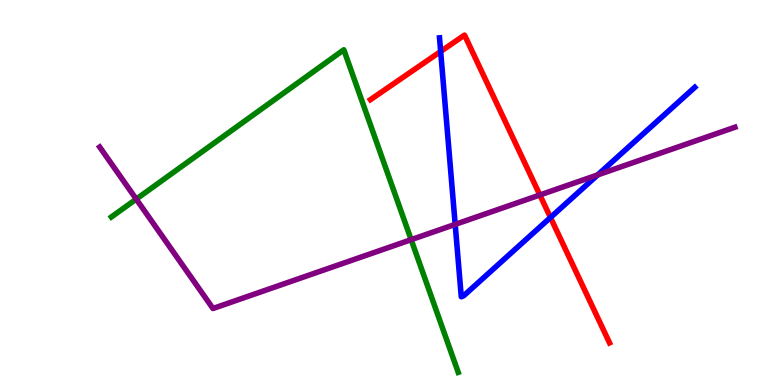[{'lines': ['blue', 'red'], 'intersections': [{'x': 5.69, 'y': 8.66}, {'x': 7.1, 'y': 4.35}]}, {'lines': ['green', 'red'], 'intersections': []}, {'lines': ['purple', 'red'], 'intersections': [{'x': 6.97, 'y': 4.94}]}, {'lines': ['blue', 'green'], 'intersections': []}, {'lines': ['blue', 'purple'], 'intersections': [{'x': 5.87, 'y': 4.17}, {'x': 7.71, 'y': 5.46}]}, {'lines': ['green', 'purple'], 'intersections': [{'x': 1.76, 'y': 4.83}, {'x': 5.31, 'y': 3.77}]}]